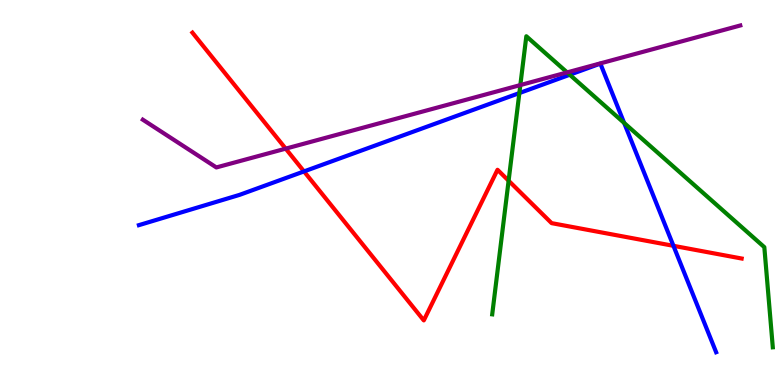[{'lines': ['blue', 'red'], 'intersections': [{'x': 3.92, 'y': 5.55}, {'x': 8.69, 'y': 3.61}]}, {'lines': ['green', 'red'], 'intersections': [{'x': 6.56, 'y': 5.31}]}, {'lines': ['purple', 'red'], 'intersections': [{'x': 3.69, 'y': 6.14}]}, {'lines': ['blue', 'green'], 'intersections': [{'x': 6.7, 'y': 7.58}, {'x': 7.35, 'y': 8.06}, {'x': 8.05, 'y': 6.81}]}, {'lines': ['blue', 'purple'], 'intersections': []}, {'lines': ['green', 'purple'], 'intersections': [{'x': 6.71, 'y': 7.79}, {'x': 7.32, 'y': 8.12}]}]